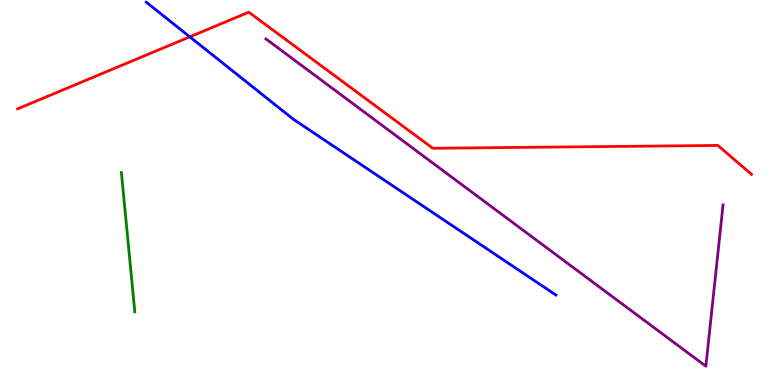[{'lines': ['blue', 'red'], 'intersections': [{'x': 2.45, 'y': 9.04}]}, {'lines': ['green', 'red'], 'intersections': []}, {'lines': ['purple', 'red'], 'intersections': []}, {'lines': ['blue', 'green'], 'intersections': []}, {'lines': ['blue', 'purple'], 'intersections': []}, {'lines': ['green', 'purple'], 'intersections': []}]